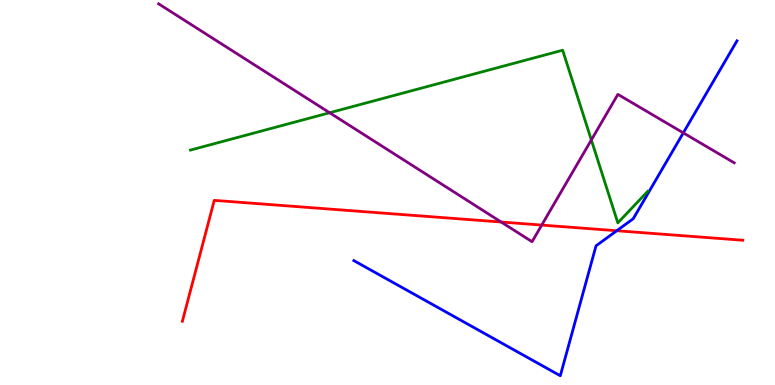[{'lines': ['blue', 'red'], 'intersections': [{'x': 7.96, 'y': 4.01}]}, {'lines': ['green', 'red'], 'intersections': []}, {'lines': ['purple', 'red'], 'intersections': [{'x': 6.47, 'y': 4.23}, {'x': 6.99, 'y': 4.15}]}, {'lines': ['blue', 'green'], 'intersections': []}, {'lines': ['blue', 'purple'], 'intersections': [{'x': 8.82, 'y': 6.55}]}, {'lines': ['green', 'purple'], 'intersections': [{'x': 4.25, 'y': 7.07}, {'x': 7.63, 'y': 6.36}]}]